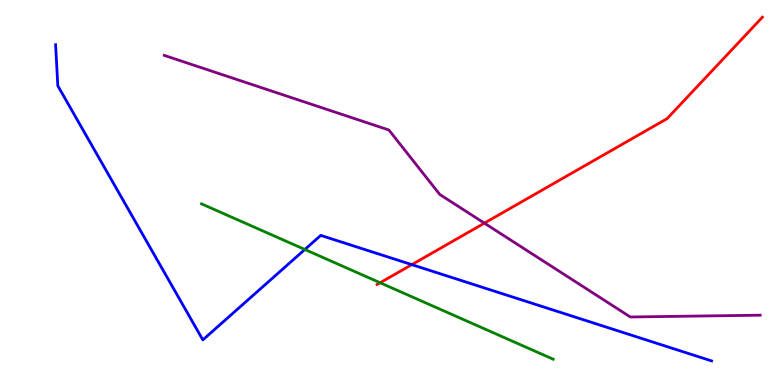[{'lines': ['blue', 'red'], 'intersections': [{'x': 5.31, 'y': 3.13}]}, {'lines': ['green', 'red'], 'intersections': [{'x': 4.91, 'y': 2.66}]}, {'lines': ['purple', 'red'], 'intersections': [{'x': 6.25, 'y': 4.2}]}, {'lines': ['blue', 'green'], 'intersections': [{'x': 3.93, 'y': 3.52}]}, {'lines': ['blue', 'purple'], 'intersections': []}, {'lines': ['green', 'purple'], 'intersections': []}]